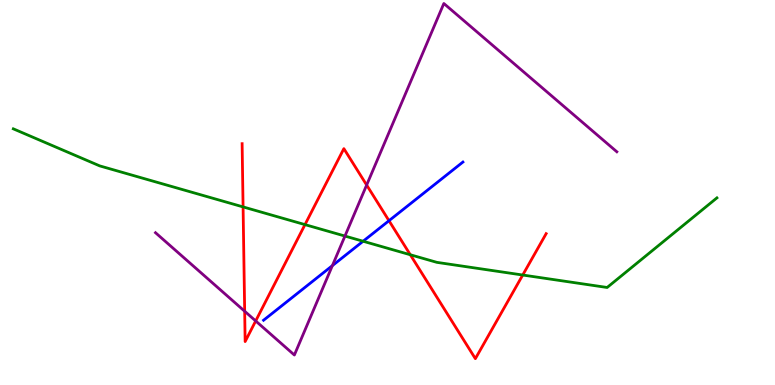[{'lines': ['blue', 'red'], 'intersections': [{'x': 5.02, 'y': 4.27}]}, {'lines': ['green', 'red'], 'intersections': [{'x': 3.14, 'y': 4.63}, {'x': 3.94, 'y': 4.17}, {'x': 5.29, 'y': 3.38}, {'x': 6.74, 'y': 2.86}]}, {'lines': ['purple', 'red'], 'intersections': [{'x': 3.16, 'y': 1.92}, {'x': 3.3, 'y': 1.66}, {'x': 4.73, 'y': 5.19}]}, {'lines': ['blue', 'green'], 'intersections': [{'x': 4.69, 'y': 3.73}]}, {'lines': ['blue', 'purple'], 'intersections': [{'x': 4.29, 'y': 3.1}]}, {'lines': ['green', 'purple'], 'intersections': [{'x': 4.45, 'y': 3.87}]}]